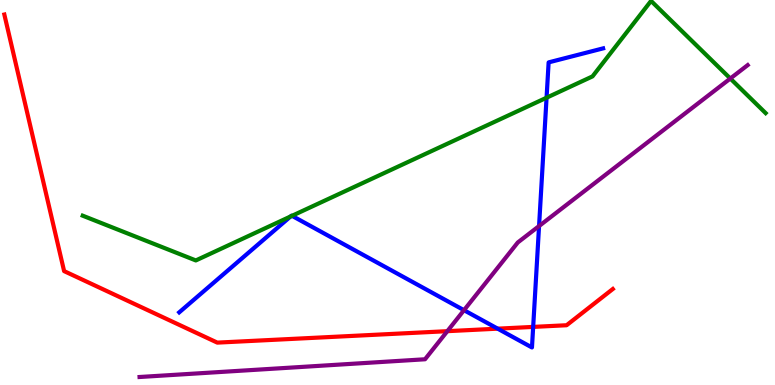[{'lines': ['blue', 'red'], 'intersections': [{'x': 6.42, 'y': 1.46}, {'x': 6.88, 'y': 1.51}]}, {'lines': ['green', 'red'], 'intersections': []}, {'lines': ['purple', 'red'], 'intersections': [{'x': 5.77, 'y': 1.4}]}, {'lines': ['blue', 'green'], 'intersections': [{'x': 3.75, 'y': 4.38}, {'x': 3.77, 'y': 4.39}, {'x': 7.05, 'y': 7.46}]}, {'lines': ['blue', 'purple'], 'intersections': [{'x': 5.99, 'y': 1.94}, {'x': 6.96, 'y': 4.13}]}, {'lines': ['green', 'purple'], 'intersections': [{'x': 9.42, 'y': 7.96}]}]